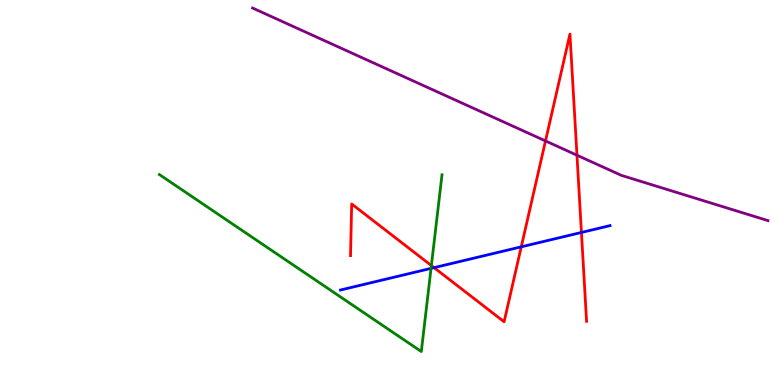[{'lines': ['blue', 'red'], 'intersections': [{'x': 5.6, 'y': 3.05}, {'x': 6.73, 'y': 3.59}, {'x': 7.5, 'y': 3.96}]}, {'lines': ['green', 'red'], 'intersections': [{'x': 5.57, 'y': 3.1}]}, {'lines': ['purple', 'red'], 'intersections': [{'x': 7.04, 'y': 6.34}, {'x': 7.44, 'y': 5.97}]}, {'lines': ['blue', 'green'], 'intersections': [{'x': 5.56, 'y': 3.03}]}, {'lines': ['blue', 'purple'], 'intersections': []}, {'lines': ['green', 'purple'], 'intersections': []}]